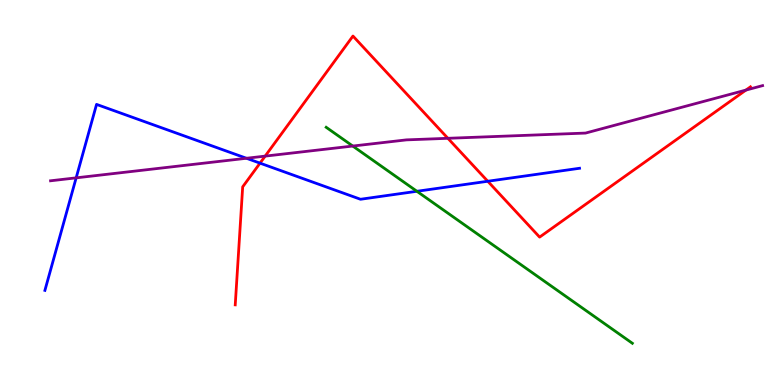[{'lines': ['blue', 'red'], 'intersections': [{'x': 3.36, 'y': 5.76}, {'x': 6.29, 'y': 5.29}]}, {'lines': ['green', 'red'], 'intersections': []}, {'lines': ['purple', 'red'], 'intersections': [{'x': 3.42, 'y': 5.94}, {'x': 5.78, 'y': 6.41}, {'x': 9.63, 'y': 7.66}]}, {'lines': ['blue', 'green'], 'intersections': [{'x': 5.38, 'y': 5.03}]}, {'lines': ['blue', 'purple'], 'intersections': [{'x': 0.983, 'y': 5.38}, {'x': 3.18, 'y': 5.89}]}, {'lines': ['green', 'purple'], 'intersections': [{'x': 4.55, 'y': 6.21}]}]